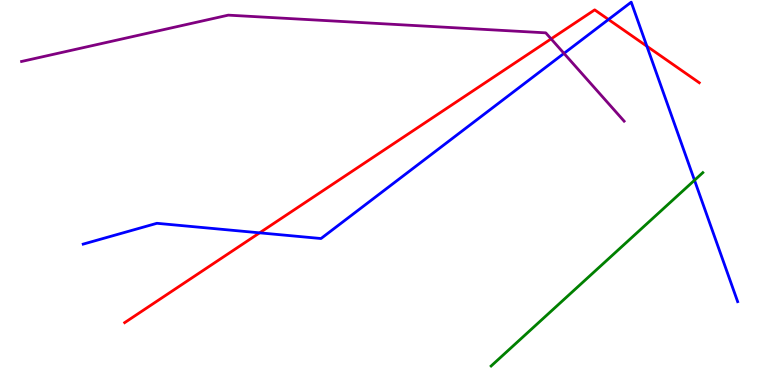[{'lines': ['blue', 'red'], 'intersections': [{'x': 3.35, 'y': 3.95}, {'x': 7.85, 'y': 9.49}, {'x': 8.35, 'y': 8.8}]}, {'lines': ['green', 'red'], 'intersections': []}, {'lines': ['purple', 'red'], 'intersections': [{'x': 7.11, 'y': 8.99}]}, {'lines': ['blue', 'green'], 'intersections': [{'x': 8.96, 'y': 5.32}]}, {'lines': ['blue', 'purple'], 'intersections': [{'x': 7.28, 'y': 8.61}]}, {'lines': ['green', 'purple'], 'intersections': []}]